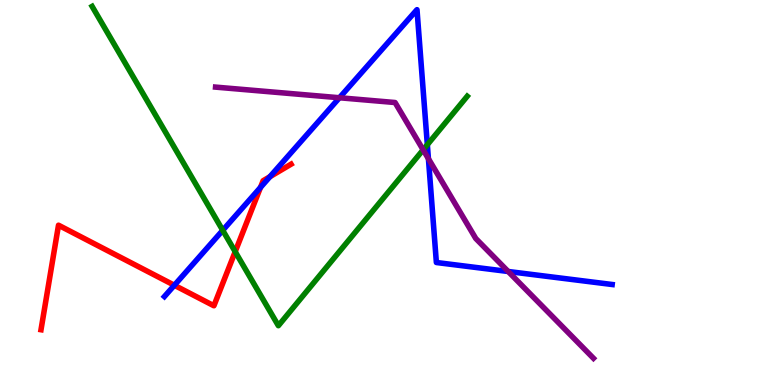[{'lines': ['blue', 'red'], 'intersections': [{'x': 2.25, 'y': 2.59}, {'x': 3.36, 'y': 5.13}, {'x': 3.48, 'y': 5.41}]}, {'lines': ['green', 'red'], 'intersections': [{'x': 3.03, 'y': 3.46}]}, {'lines': ['purple', 'red'], 'intersections': []}, {'lines': ['blue', 'green'], 'intersections': [{'x': 2.87, 'y': 4.02}, {'x': 5.51, 'y': 6.24}]}, {'lines': ['blue', 'purple'], 'intersections': [{'x': 4.38, 'y': 7.46}, {'x': 5.53, 'y': 5.88}, {'x': 6.56, 'y': 2.95}]}, {'lines': ['green', 'purple'], 'intersections': [{'x': 5.46, 'y': 6.11}]}]